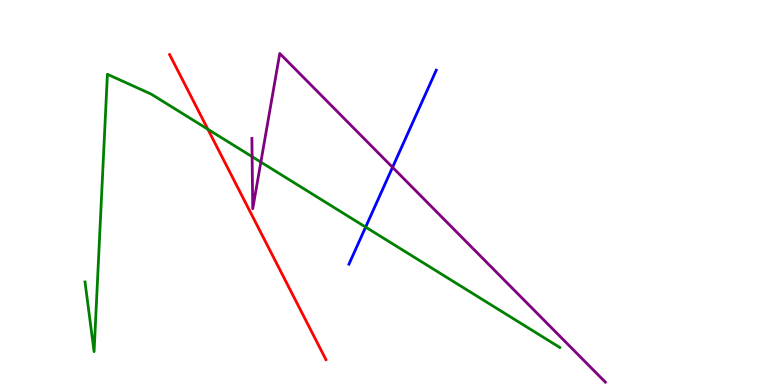[{'lines': ['blue', 'red'], 'intersections': []}, {'lines': ['green', 'red'], 'intersections': [{'x': 2.68, 'y': 6.64}]}, {'lines': ['purple', 'red'], 'intersections': []}, {'lines': ['blue', 'green'], 'intersections': [{'x': 4.72, 'y': 4.1}]}, {'lines': ['blue', 'purple'], 'intersections': [{'x': 5.07, 'y': 5.65}]}, {'lines': ['green', 'purple'], 'intersections': [{'x': 3.25, 'y': 5.93}, {'x': 3.37, 'y': 5.79}]}]